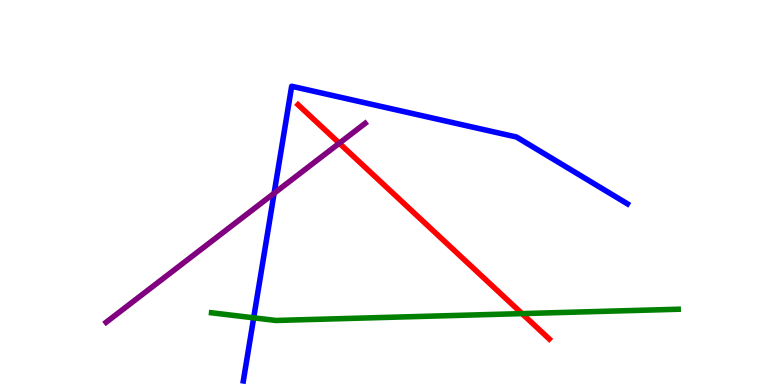[{'lines': ['blue', 'red'], 'intersections': []}, {'lines': ['green', 'red'], 'intersections': [{'x': 6.74, 'y': 1.85}]}, {'lines': ['purple', 'red'], 'intersections': [{'x': 4.38, 'y': 6.28}]}, {'lines': ['blue', 'green'], 'intersections': [{'x': 3.27, 'y': 1.75}]}, {'lines': ['blue', 'purple'], 'intersections': [{'x': 3.54, 'y': 4.98}]}, {'lines': ['green', 'purple'], 'intersections': []}]